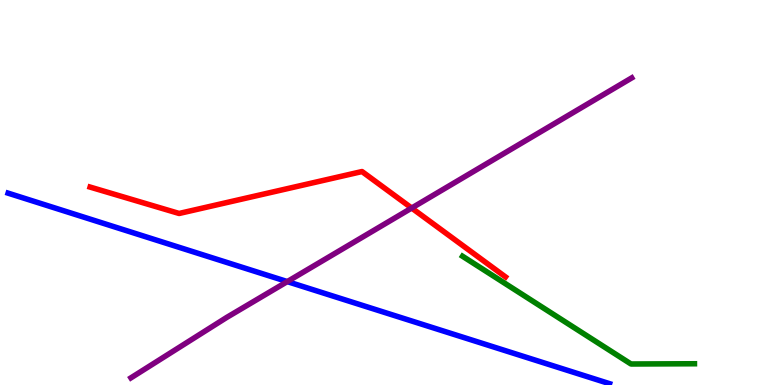[{'lines': ['blue', 'red'], 'intersections': []}, {'lines': ['green', 'red'], 'intersections': []}, {'lines': ['purple', 'red'], 'intersections': [{'x': 5.31, 'y': 4.6}]}, {'lines': ['blue', 'green'], 'intersections': []}, {'lines': ['blue', 'purple'], 'intersections': [{'x': 3.71, 'y': 2.69}]}, {'lines': ['green', 'purple'], 'intersections': []}]